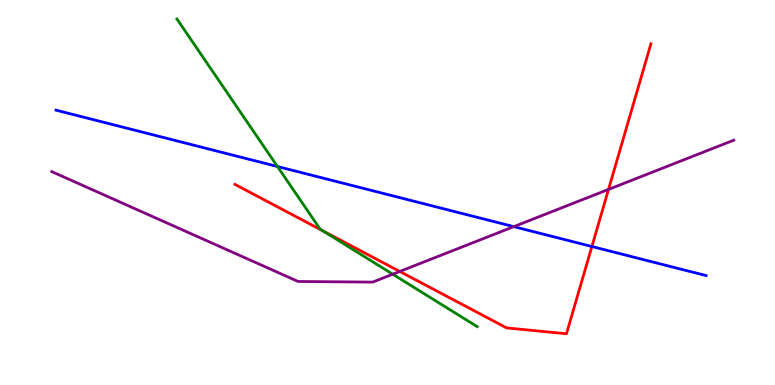[{'lines': ['blue', 'red'], 'intersections': [{'x': 7.64, 'y': 3.6}]}, {'lines': ['green', 'red'], 'intersections': [{'x': 4.16, 'y': 4.01}]}, {'lines': ['purple', 'red'], 'intersections': [{'x': 5.16, 'y': 2.95}, {'x': 7.85, 'y': 5.08}]}, {'lines': ['blue', 'green'], 'intersections': [{'x': 3.58, 'y': 5.68}]}, {'lines': ['blue', 'purple'], 'intersections': [{'x': 6.63, 'y': 4.11}]}, {'lines': ['green', 'purple'], 'intersections': [{'x': 5.07, 'y': 2.88}]}]